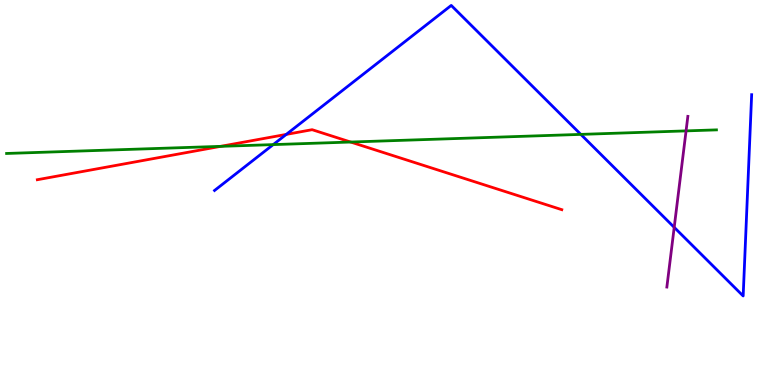[{'lines': ['blue', 'red'], 'intersections': [{'x': 3.69, 'y': 6.51}]}, {'lines': ['green', 'red'], 'intersections': [{'x': 2.85, 'y': 6.2}, {'x': 4.52, 'y': 6.31}]}, {'lines': ['purple', 'red'], 'intersections': []}, {'lines': ['blue', 'green'], 'intersections': [{'x': 3.53, 'y': 6.24}, {'x': 7.49, 'y': 6.51}]}, {'lines': ['blue', 'purple'], 'intersections': [{'x': 8.7, 'y': 4.1}]}, {'lines': ['green', 'purple'], 'intersections': [{'x': 8.85, 'y': 6.6}]}]